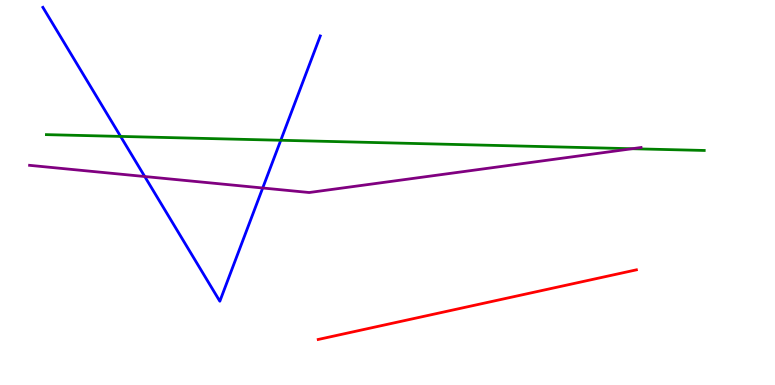[{'lines': ['blue', 'red'], 'intersections': []}, {'lines': ['green', 'red'], 'intersections': []}, {'lines': ['purple', 'red'], 'intersections': []}, {'lines': ['blue', 'green'], 'intersections': [{'x': 1.56, 'y': 6.46}, {'x': 3.62, 'y': 6.36}]}, {'lines': ['blue', 'purple'], 'intersections': [{'x': 1.87, 'y': 5.41}, {'x': 3.39, 'y': 5.12}]}, {'lines': ['green', 'purple'], 'intersections': [{'x': 8.16, 'y': 6.14}]}]